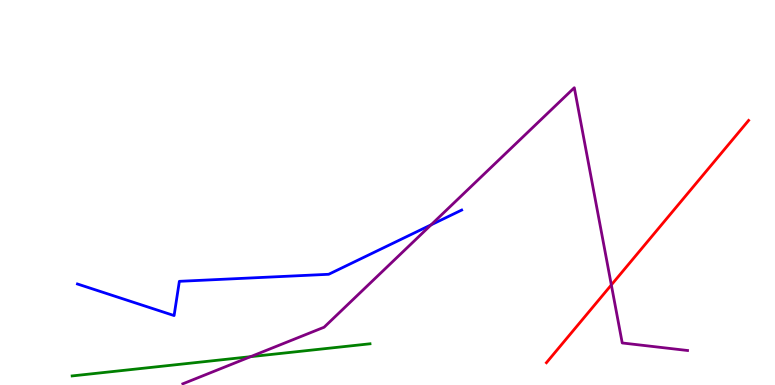[{'lines': ['blue', 'red'], 'intersections': []}, {'lines': ['green', 'red'], 'intersections': []}, {'lines': ['purple', 'red'], 'intersections': [{'x': 7.89, 'y': 2.6}]}, {'lines': ['blue', 'green'], 'intersections': []}, {'lines': ['blue', 'purple'], 'intersections': [{'x': 5.56, 'y': 4.16}]}, {'lines': ['green', 'purple'], 'intersections': [{'x': 3.23, 'y': 0.736}]}]